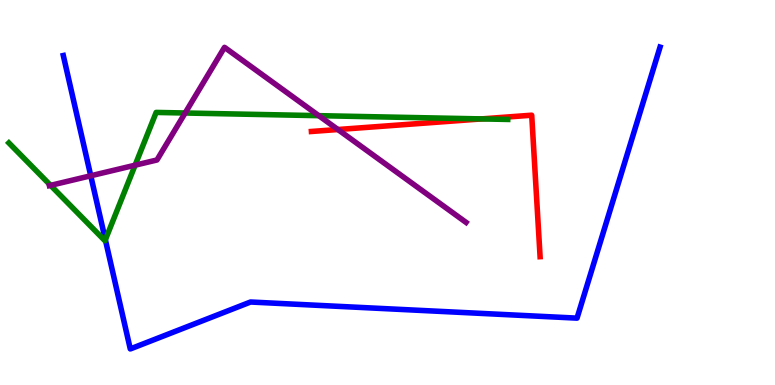[{'lines': ['blue', 'red'], 'intersections': []}, {'lines': ['green', 'red'], 'intersections': [{'x': 6.21, 'y': 6.91}]}, {'lines': ['purple', 'red'], 'intersections': [{'x': 4.36, 'y': 6.64}]}, {'lines': ['blue', 'green'], 'intersections': [{'x': 1.36, 'y': 3.77}]}, {'lines': ['blue', 'purple'], 'intersections': [{'x': 1.17, 'y': 5.43}]}, {'lines': ['green', 'purple'], 'intersections': [{'x': 0.653, 'y': 5.19}, {'x': 1.74, 'y': 5.71}, {'x': 2.39, 'y': 7.06}, {'x': 4.11, 'y': 7.0}]}]